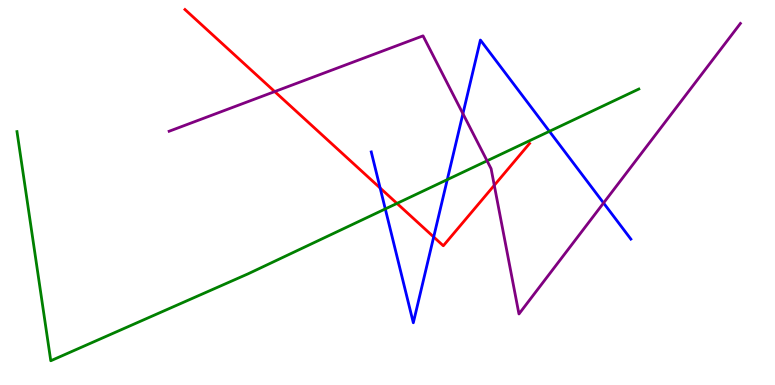[{'lines': ['blue', 'red'], 'intersections': [{'x': 4.91, 'y': 5.12}, {'x': 5.6, 'y': 3.85}]}, {'lines': ['green', 'red'], 'intersections': [{'x': 5.12, 'y': 4.72}]}, {'lines': ['purple', 'red'], 'intersections': [{'x': 3.54, 'y': 7.62}, {'x': 6.38, 'y': 5.19}]}, {'lines': ['blue', 'green'], 'intersections': [{'x': 4.97, 'y': 4.57}, {'x': 5.77, 'y': 5.33}, {'x': 7.09, 'y': 6.59}]}, {'lines': ['blue', 'purple'], 'intersections': [{'x': 5.97, 'y': 7.05}, {'x': 7.79, 'y': 4.73}]}, {'lines': ['green', 'purple'], 'intersections': [{'x': 6.28, 'y': 5.82}]}]